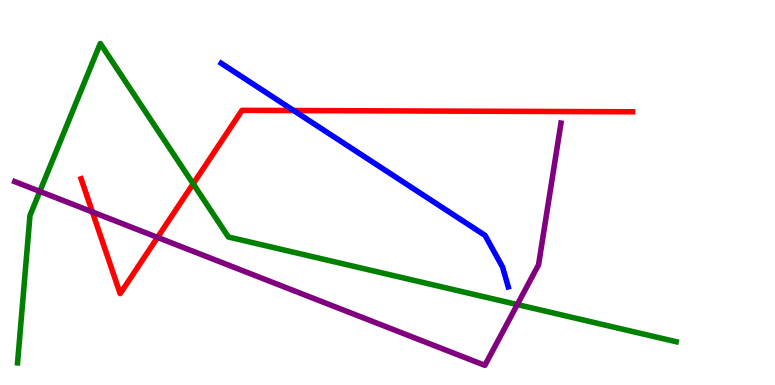[{'lines': ['blue', 'red'], 'intersections': [{'x': 3.79, 'y': 7.13}]}, {'lines': ['green', 'red'], 'intersections': [{'x': 2.49, 'y': 5.23}]}, {'lines': ['purple', 'red'], 'intersections': [{'x': 1.19, 'y': 4.5}, {'x': 2.03, 'y': 3.83}]}, {'lines': ['blue', 'green'], 'intersections': []}, {'lines': ['blue', 'purple'], 'intersections': []}, {'lines': ['green', 'purple'], 'intersections': [{'x': 0.514, 'y': 5.03}, {'x': 6.68, 'y': 2.09}]}]